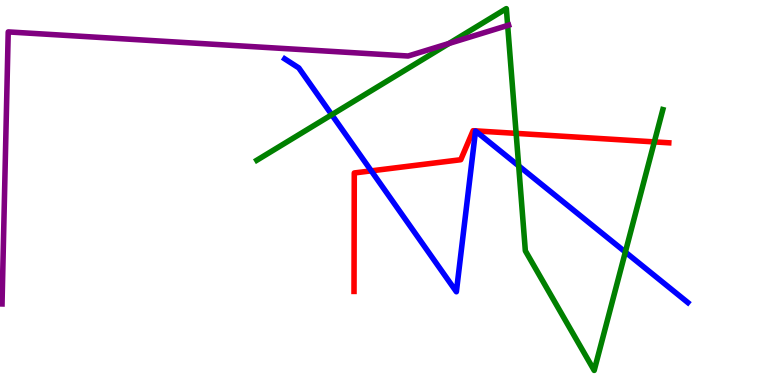[{'lines': ['blue', 'red'], 'intersections': [{'x': 4.79, 'y': 5.56}]}, {'lines': ['green', 'red'], 'intersections': [{'x': 6.66, 'y': 6.54}, {'x': 8.44, 'y': 6.31}]}, {'lines': ['purple', 'red'], 'intersections': []}, {'lines': ['blue', 'green'], 'intersections': [{'x': 4.28, 'y': 7.02}, {'x': 6.69, 'y': 5.69}, {'x': 8.07, 'y': 3.45}]}, {'lines': ['blue', 'purple'], 'intersections': []}, {'lines': ['green', 'purple'], 'intersections': [{'x': 5.79, 'y': 8.87}, {'x': 6.55, 'y': 9.34}]}]